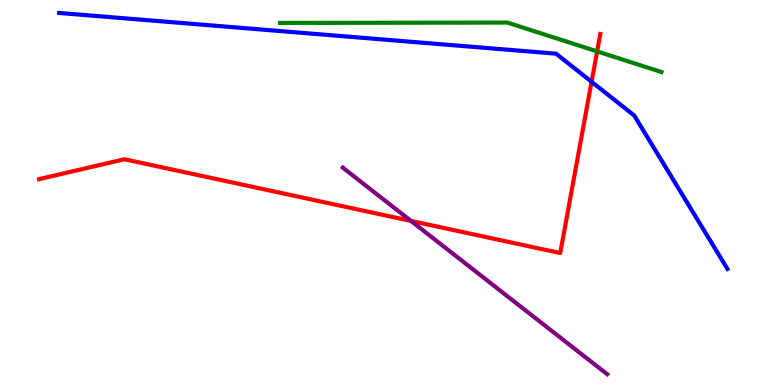[{'lines': ['blue', 'red'], 'intersections': [{'x': 7.63, 'y': 7.88}]}, {'lines': ['green', 'red'], 'intersections': [{'x': 7.7, 'y': 8.67}]}, {'lines': ['purple', 'red'], 'intersections': [{'x': 5.3, 'y': 4.26}]}, {'lines': ['blue', 'green'], 'intersections': []}, {'lines': ['blue', 'purple'], 'intersections': []}, {'lines': ['green', 'purple'], 'intersections': []}]